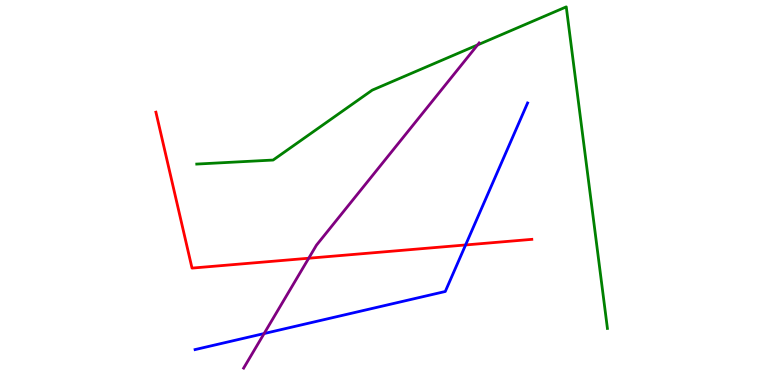[{'lines': ['blue', 'red'], 'intersections': [{'x': 6.01, 'y': 3.64}]}, {'lines': ['green', 'red'], 'intersections': []}, {'lines': ['purple', 'red'], 'intersections': [{'x': 3.98, 'y': 3.29}]}, {'lines': ['blue', 'green'], 'intersections': []}, {'lines': ['blue', 'purple'], 'intersections': [{'x': 3.41, 'y': 1.34}]}, {'lines': ['green', 'purple'], 'intersections': [{'x': 6.16, 'y': 8.83}]}]